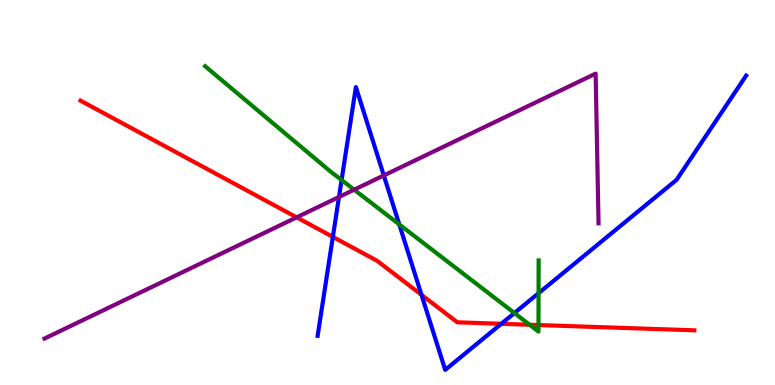[{'lines': ['blue', 'red'], 'intersections': [{'x': 4.29, 'y': 3.85}, {'x': 5.44, 'y': 2.34}, {'x': 6.47, 'y': 1.59}]}, {'lines': ['green', 'red'], 'intersections': [{'x': 6.83, 'y': 1.56}, {'x': 6.95, 'y': 1.56}]}, {'lines': ['purple', 'red'], 'intersections': [{'x': 3.83, 'y': 4.35}]}, {'lines': ['blue', 'green'], 'intersections': [{'x': 4.41, 'y': 5.32}, {'x': 5.15, 'y': 4.17}, {'x': 6.64, 'y': 1.87}, {'x': 6.95, 'y': 2.38}]}, {'lines': ['blue', 'purple'], 'intersections': [{'x': 4.37, 'y': 4.88}, {'x': 4.95, 'y': 5.44}]}, {'lines': ['green', 'purple'], 'intersections': [{'x': 4.57, 'y': 5.07}]}]